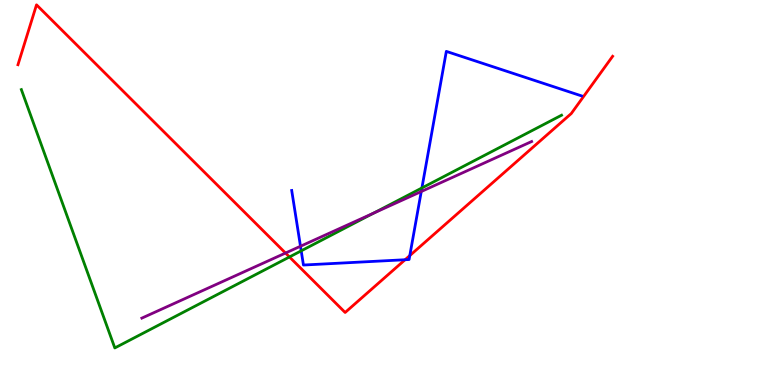[{'lines': ['blue', 'red'], 'intersections': [{'x': 5.23, 'y': 3.25}, {'x': 5.29, 'y': 3.36}]}, {'lines': ['green', 'red'], 'intersections': [{'x': 3.73, 'y': 3.33}]}, {'lines': ['purple', 'red'], 'intersections': [{'x': 3.68, 'y': 3.43}]}, {'lines': ['blue', 'green'], 'intersections': [{'x': 3.89, 'y': 3.48}, {'x': 5.44, 'y': 5.12}]}, {'lines': ['blue', 'purple'], 'intersections': [{'x': 3.88, 'y': 3.6}, {'x': 5.44, 'y': 5.03}]}, {'lines': ['green', 'purple'], 'intersections': [{'x': 4.82, 'y': 4.47}]}]